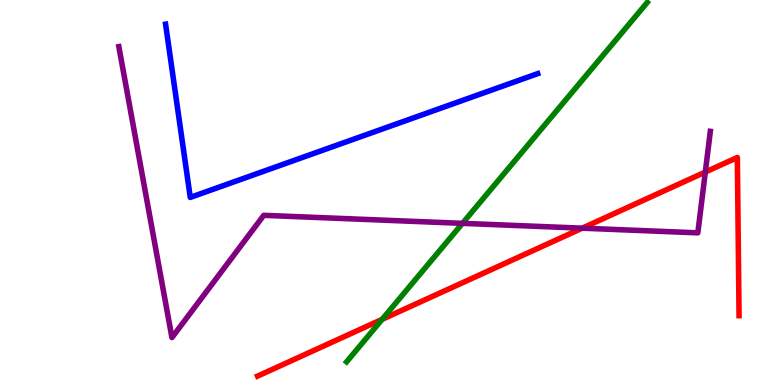[{'lines': ['blue', 'red'], 'intersections': []}, {'lines': ['green', 'red'], 'intersections': [{'x': 4.93, 'y': 1.71}]}, {'lines': ['purple', 'red'], 'intersections': [{'x': 7.51, 'y': 4.07}, {'x': 9.1, 'y': 5.53}]}, {'lines': ['blue', 'green'], 'intersections': []}, {'lines': ['blue', 'purple'], 'intersections': []}, {'lines': ['green', 'purple'], 'intersections': [{'x': 5.97, 'y': 4.2}]}]